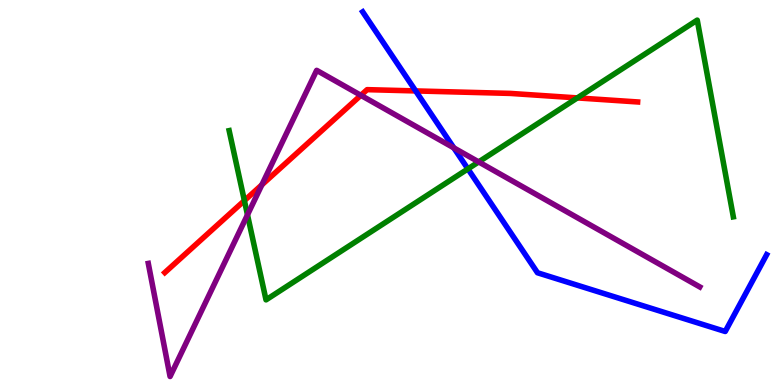[{'lines': ['blue', 'red'], 'intersections': [{'x': 5.36, 'y': 7.64}]}, {'lines': ['green', 'red'], 'intersections': [{'x': 3.15, 'y': 4.79}, {'x': 7.45, 'y': 7.46}]}, {'lines': ['purple', 'red'], 'intersections': [{'x': 3.38, 'y': 5.2}, {'x': 4.66, 'y': 7.52}]}, {'lines': ['blue', 'green'], 'intersections': [{'x': 6.04, 'y': 5.61}]}, {'lines': ['blue', 'purple'], 'intersections': [{'x': 5.86, 'y': 6.16}]}, {'lines': ['green', 'purple'], 'intersections': [{'x': 3.19, 'y': 4.42}, {'x': 6.18, 'y': 5.79}]}]